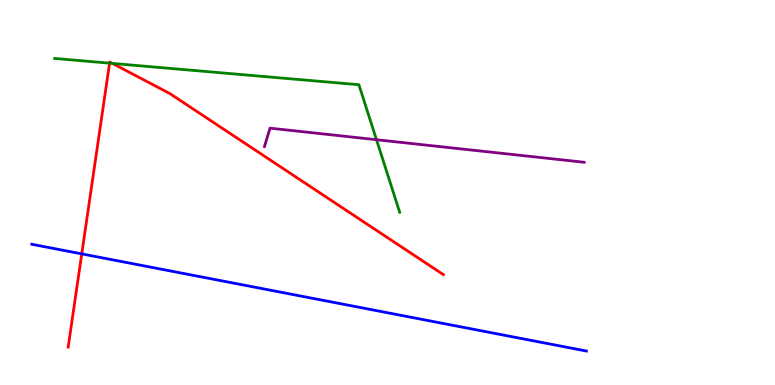[{'lines': ['blue', 'red'], 'intersections': [{'x': 1.05, 'y': 3.41}]}, {'lines': ['green', 'red'], 'intersections': [{'x': 1.41, 'y': 8.36}, {'x': 1.45, 'y': 8.35}]}, {'lines': ['purple', 'red'], 'intersections': []}, {'lines': ['blue', 'green'], 'intersections': []}, {'lines': ['blue', 'purple'], 'intersections': []}, {'lines': ['green', 'purple'], 'intersections': [{'x': 4.86, 'y': 6.37}]}]